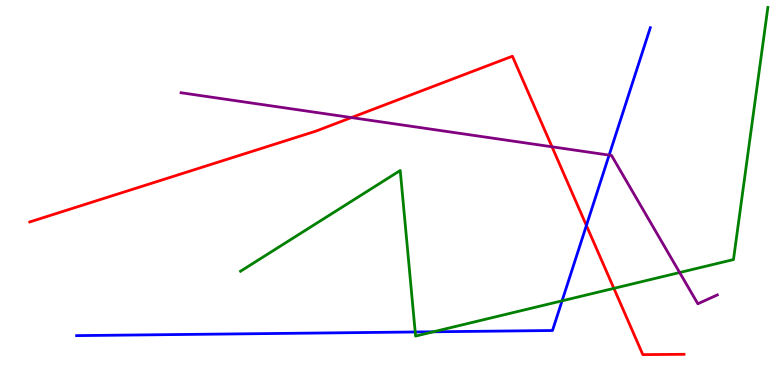[{'lines': ['blue', 'red'], 'intersections': [{'x': 7.57, 'y': 4.14}]}, {'lines': ['green', 'red'], 'intersections': [{'x': 7.92, 'y': 2.51}]}, {'lines': ['purple', 'red'], 'intersections': [{'x': 4.53, 'y': 6.95}, {'x': 7.12, 'y': 6.19}]}, {'lines': ['blue', 'green'], 'intersections': [{'x': 5.36, 'y': 1.38}, {'x': 5.59, 'y': 1.38}, {'x': 7.25, 'y': 2.19}]}, {'lines': ['blue', 'purple'], 'intersections': [{'x': 7.86, 'y': 5.97}]}, {'lines': ['green', 'purple'], 'intersections': [{'x': 8.77, 'y': 2.92}]}]